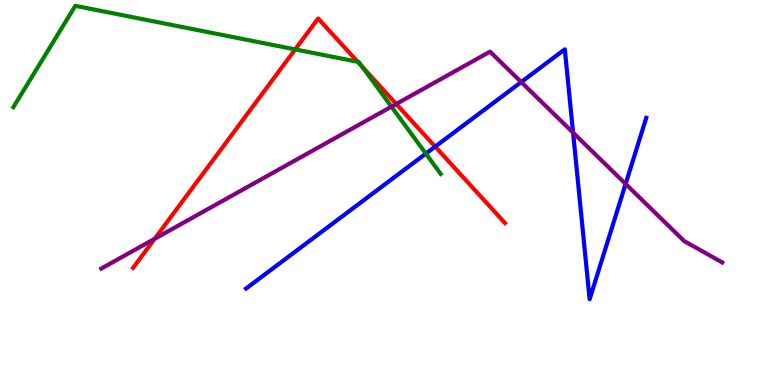[{'lines': ['blue', 'red'], 'intersections': [{'x': 5.62, 'y': 6.19}]}, {'lines': ['green', 'red'], 'intersections': [{'x': 3.81, 'y': 8.72}, {'x': 4.61, 'y': 8.4}, {'x': 4.68, 'y': 8.26}]}, {'lines': ['purple', 'red'], 'intersections': [{'x': 2.0, 'y': 3.8}, {'x': 5.11, 'y': 7.3}]}, {'lines': ['blue', 'green'], 'intersections': [{'x': 5.49, 'y': 6.01}]}, {'lines': ['blue', 'purple'], 'intersections': [{'x': 6.73, 'y': 7.87}, {'x': 7.39, 'y': 6.55}, {'x': 8.07, 'y': 5.22}]}, {'lines': ['green', 'purple'], 'intersections': [{'x': 5.05, 'y': 7.23}]}]